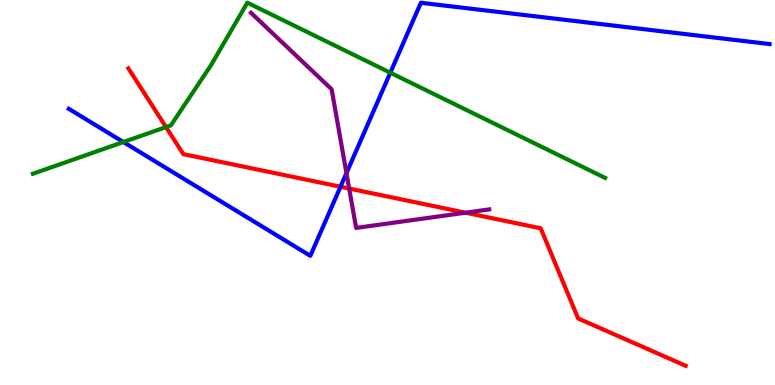[{'lines': ['blue', 'red'], 'intersections': [{'x': 4.39, 'y': 5.15}]}, {'lines': ['green', 'red'], 'intersections': [{'x': 2.14, 'y': 6.7}]}, {'lines': ['purple', 'red'], 'intersections': [{'x': 4.51, 'y': 5.1}, {'x': 6.01, 'y': 4.48}]}, {'lines': ['blue', 'green'], 'intersections': [{'x': 1.59, 'y': 6.31}, {'x': 5.04, 'y': 8.11}]}, {'lines': ['blue', 'purple'], 'intersections': [{'x': 4.47, 'y': 5.5}]}, {'lines': ['green', 'purple'], 'intersections': []}]